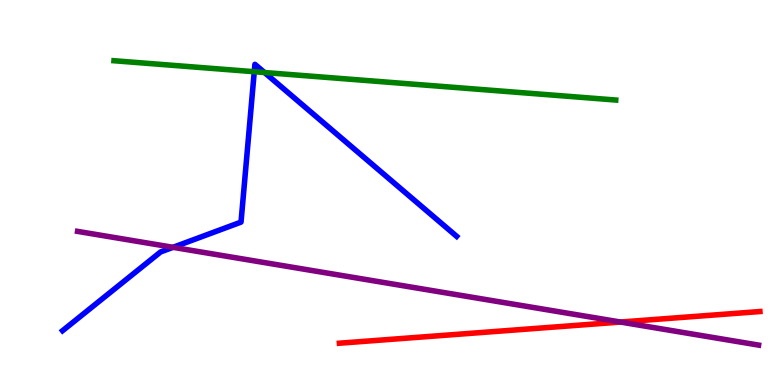[{'lines': ['blue', 'red'], 'intersections': []}, {'lines': ['green', 'red'], 'intersections': []}, {'lines': ['purple', 'red'], 'intersections': [{'x': 8.01, 'y': 1.64}]}, {'lines': ['blue', 'green'], 'intersections': [{'x': 3.28, 'y': 8.14}, {'x': 3.41, 'y': 8.12}]}, {'lines': ['blue', 'purple'], 'intersections': [{'x': 2.23, 'y': 3.58}]}, {'lines': ['green', 'purple'], 'intersections': []}]